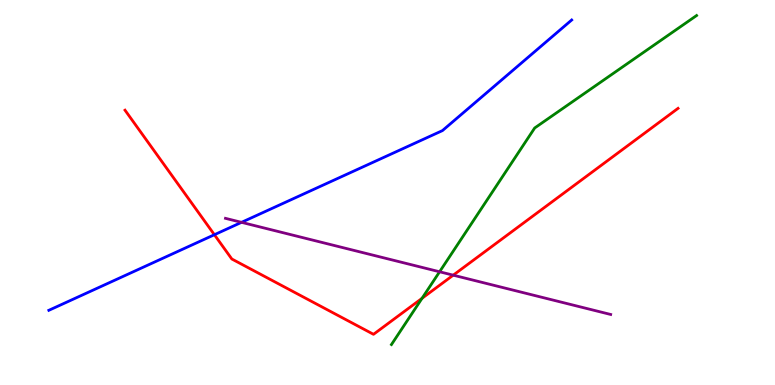[{'lines': ['blue', 'red'], 'intersections': [{'x': 2.77, 'y': 3.9}]}, {'lines': ['green', 'red'], 'intersections': [{'x': 5.45, 'y': 2.25}]}, {'lines': ['purple', 'red'], 'intersections': [{'x': 5.85, 'y': 2.85}]}, {'lines': ['blue', 'green'], 'intersections': []}, {'lines': ['blue', 'purple'], 'intersections': [{'x': 3.12, 'y': 4.22}]}, {'lines': ['green', 'purple'], 'intersections': [{'x': 5.67, 'y': 2.94}]}]